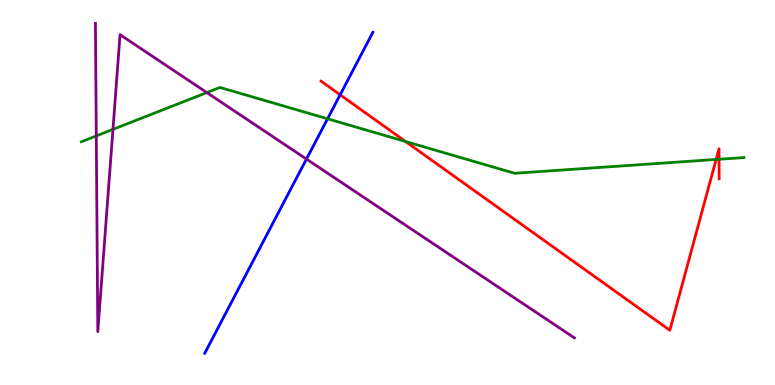[{'lines': ['blue', 'red'], 'intersections': [{'x': 4.39, 'y': 7.54}]}, {'lines': ['green', 'red'], 'intersections': [{'x': 5.23, 'y': 6.32}, {'x': 9.24, 'y': 5.86}, {'x': 9.28, 'y': 5.86}]}, {'lines': ['purple', 'red'], 'intersections': []}, {'lines': ['blue', 'green'], 'intersections': [{'x': 4.23, 'y': 6.91}]}, {'lines': ['blue', 'purple'], 'intersections': [{'x': 3.95, 'y': 5.87}]}, {'lines': ['green', 'purple'], 'intersections': [{'x': 1.24, 'y': 6.47}, {'x': 1.46, 'y': 6.64}, {'x': 2.67, 'y': 7.6}]}]